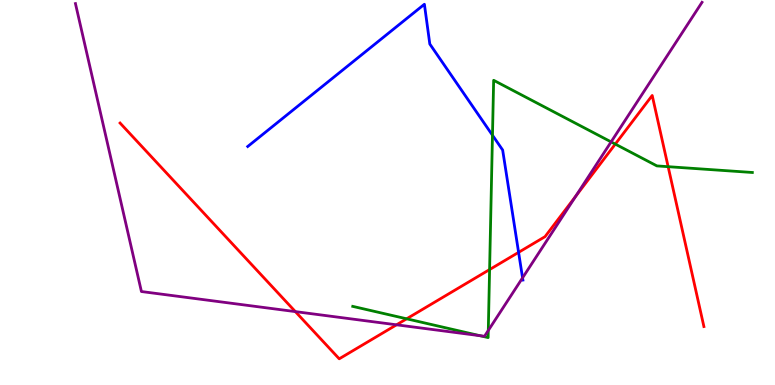[{'lines': ['blue', 'red'], 'intersections': [{'x': 6.69, 'y': 3.45}]}, {'lines': ['green', 'red'], 'intersections': [{'x': 5.25, 'y': 1.72}, {'x': 6.32, 'y': 3.0}, {'x': 7.94, 'y': 6.26}, {'x': 8.62, 'y': 5.67}]}, {'lines': ['purple', 'red'], 'intersections': [{'x': 3.81, 'y': 1.91}, {'x': 5.12, 'y': 1.56}, {'x': 7.43, 'y': 4.9}]}, {'lines': ['blue', 'green'], 'intersections': [{'x': 6.35, 'y': 6.49}]}, {'lines': ['blue', 'purple'], 'intersections': [{'x': 6.74, 'y': 2.78}]}, {'lines': ['green', 'purple'], 'intersections': [{'x': 6.19, 'y': 1.28}, {'x': 6.3, 'y': 1.42}, {'x': 7.89, 'y': 6.31}]}]